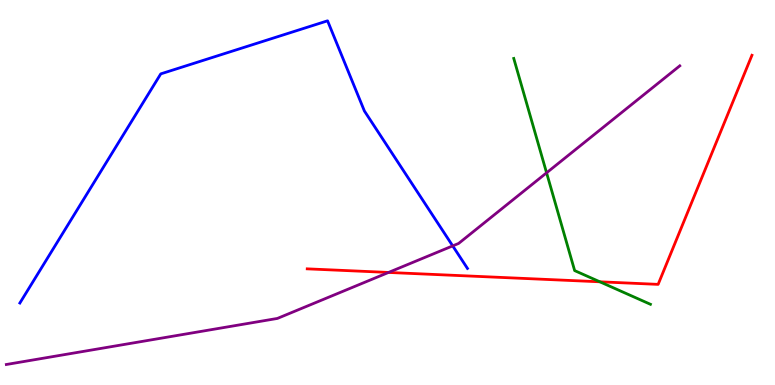[{'lines': ['blue', 'red'], 'intersections': []}, {'lines': ['green', 'red'], 'intersections': [{'x': 7.74, 'y': 2.68}]}, {'lines': ['purple', 'red'], 'intersections': [{'x': 5.01, 'y': 2.92}]}, {'lines': ['blue', 'green'], 'intersections': []}, {'lines': ['blue', 'purple'], 'intersections': [{'x': 5.84, 'y': 3.61}]}, {'lines': ['green', 'purple'], 'intersections': [{'x': 7.05, 'y': 5.51}]}]